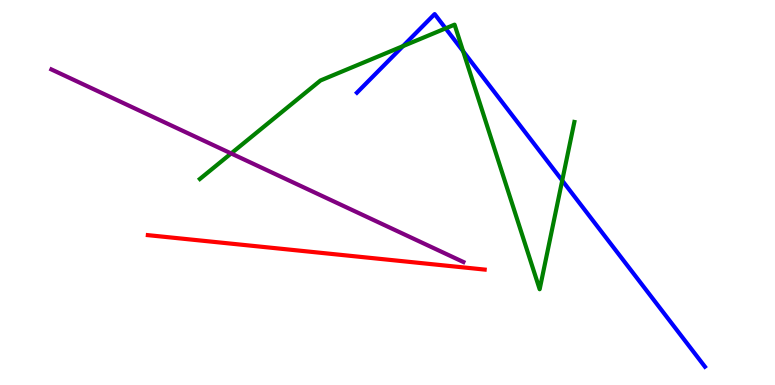[{'lines': ['blue', 'red'], 'intersections': []}, {'lines': ['green', 'red'], 'intersections': []}, {'lines': ['purple', 'red'], 'intersections': []}, {'lines': ['blue', 'green'], 'intersections': [{'x': 5.2, 'y': 8.8}, {'x': 5.75, 'y': 9.26}, {'x': 5.98, 'y': 8.67}, {'x': 7.25, 'y': 5.31}]}, {'lines': ['blue', 'purple'], 'intersections': []}, {'lines': ['green', 'purple'], 'intersections': [{'x': 2.98, 'y': 6.01}]}]